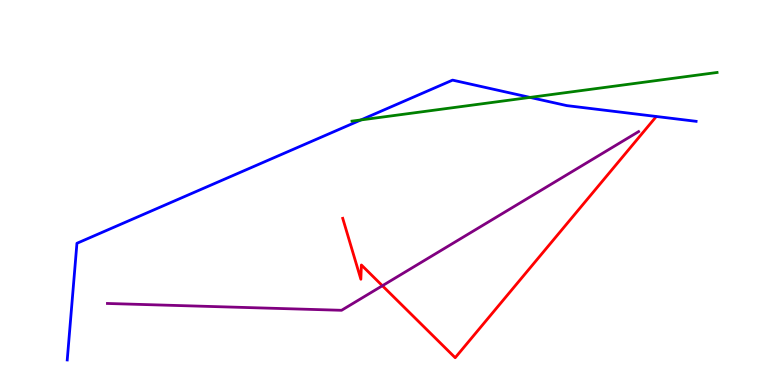[{'lines': ['blue', 'red'], 'intersections': []}, {'lines': ['green', 'red'], 'intersections': []}, {'lines': ['purple', 'red'], 'intersections': [{'x': 4.93, 'y': 2.58}]}, {'lines': ['blue', 'green'], 'intersections': [{'x': 4.66, 'y': 6.88}, {'x': 6.84, 'y': 7.47}]}, {'lines': ['blue', 'purple'], 'intersections': []}, {'lines': ['green', 'purple'], 'intersections': []}]